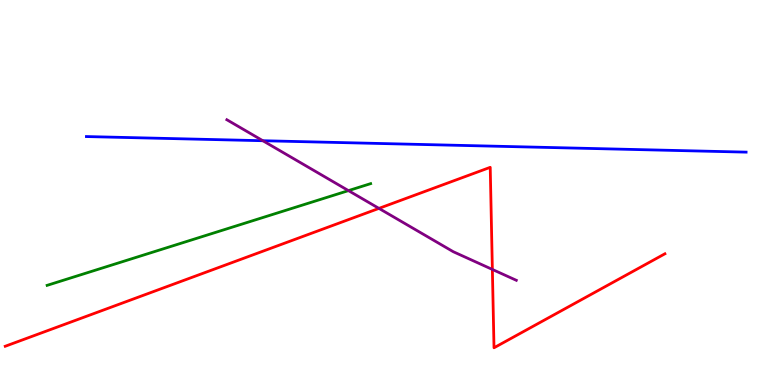[{'lines': ['blue', 'red'], 'intersections': []}, {'lines': ['green', 'red'], 'intersections': []}, {'lines': ['purple', 'red'], 'intersections': [{'x': 4.89, 'y': 4.59}, {'x': 6.35, 'y': 3.0}]}, {'lines': ['blue', 'green'], 'intersections': []}, {'lines': ['blue', 'purple'], 'intersections': [{'x': 3.39, 'y': 6.34}]}, {'lines': ['green', 'purple'], 'intersections': [{'x': 4.5, 'y': 5.05}]}]